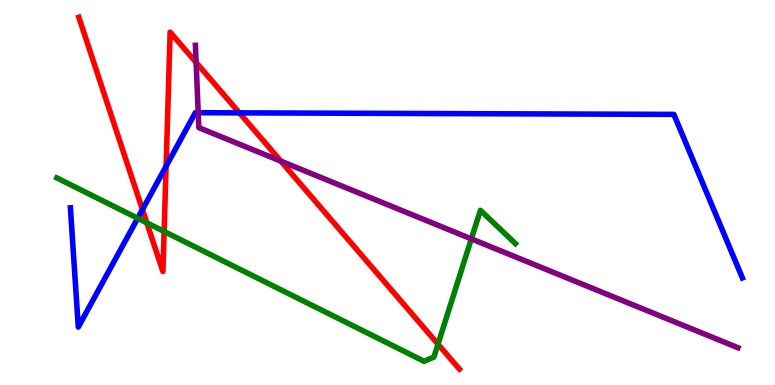[{'lines': ['blue', 'red'], 'intersections': [{'x': 1.84, 'y': 4.56}, {'x': 2.14, 'y': 5.68}, {'x': 3.09, 'y': 7.07}]}, {'lines': ['green', 'red'], 'intersections': [{'x': 1.89, 'y': 4.21}, {'x': 2.12, 'y': 3.99}, {'x': 5.65, 'y': 1.06}]}, {'lines': ['purple', 'red'], 'intersections': [{'x': 2.53, 'y': 8.38}, {'x': 3.62, 'y': 5.82}]}, {'lines': ['blue', 'green'], 'intersections': [{'x': 1.78, 'y': 4.33}]}, {'lines': ['blue', 'purple'], 'intersections': [{'x': 2.56, 'y': 7.07}]}, {'lines': ['green', 'purple'], 'intersections': [{'x': 6.08, 'y': 3.8}]}]